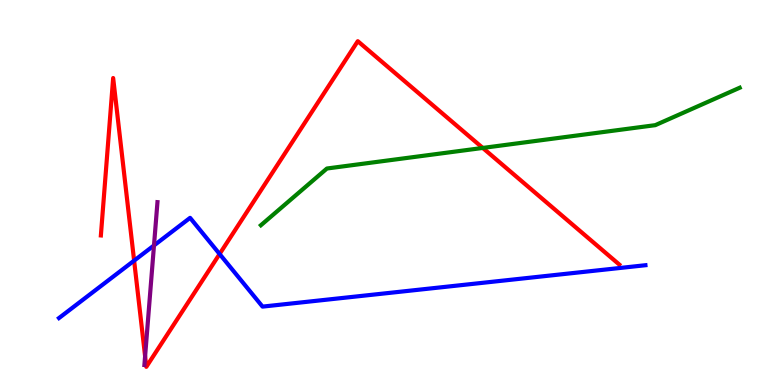[{'lines': ['blue', 'red'], 'intersections': [{'x': 1.73, 'y': 3.23}, {'x': 2.83, 'y': 3.4}]}, {'lines': ['green', 'red'], 'intersections': [{'x': 6.23, 'y': 6.16}]}, {'lines': ['purple', 'red'], 'intersections': [{'x': 1.87, 'y': 0.746}]}, {'lines': ['blue', 'green'], 'intersections': []}, {'lines': ['blue', 'purple'], 'intersections': [{'x': 1.99, 'y': 3.62}]}, {'lines': ['green', 'purple'], 'intersections': []}]